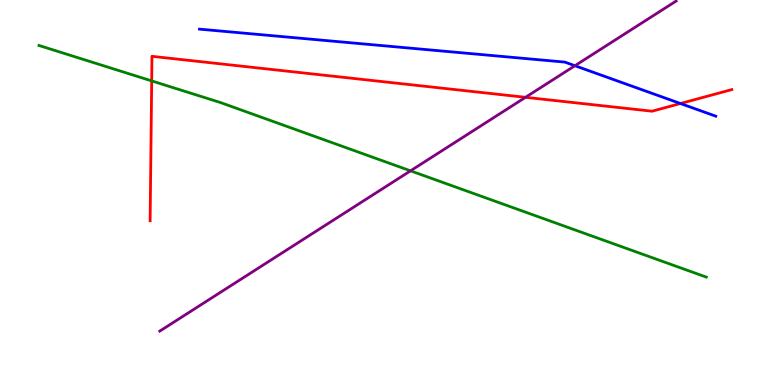[{'lines': ['blue', 'red'], 'intersections': [{'x': 8.78, 'y': 7.31}]}, {'lines': ['green', 'red'], 'intersections': [{'x': 1.96, 'y': 7.9}]}, {'lines': ['purple', 'red'], 'intersections': [{'x': 6.78, 'y': 7.47}]}, {'lines': ['blue', 'green'], 'intersections': []}, {'lines': ['blue', 'purple'], 'intersections': [{'x': 7.42, 'y': 8.29}]}, {'lines': ['green', 'purple'], 'intersections': [{'x': 5.3, 'y': 5.56}]}]